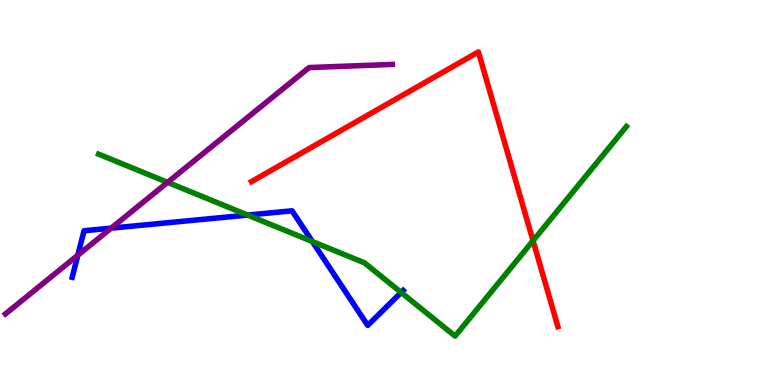[{'lines': ['blue', 'red'], 'intersections': []}, {'lines': ['green', 'red'], 'intersections': [{'x': 6.88, 'y': 3.75}]}, {'lines': ['purple', 'red'], 'intersections': []}, {'lines': ['blue', 'green'], 'intersections': [{'x': 3.2, 'y': 4.41}, {'x': 4.03, 'y': 3.73}, {'x': 5.18, 'y': 2.4}]}, {'lines': ['blue', 'purple'], 'intersections': [{'x': 1.0, 'y': 3.37}, {'x': 1.43, 'y': 4.07}]}, {'lines': ['green', 'purple'], 'intersections': [{'x': 2.16, 'y': 5.26}]}]